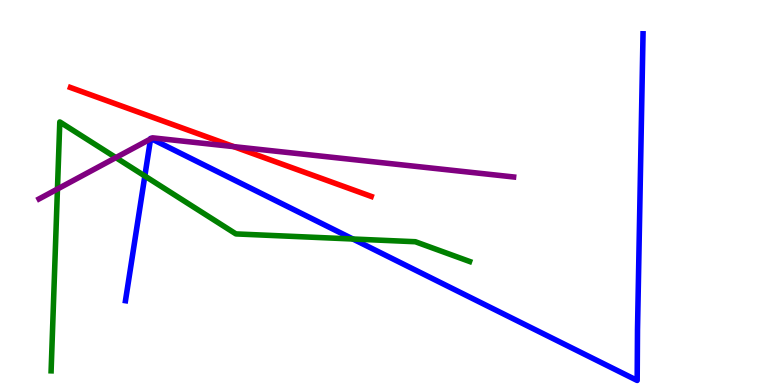[{'lines': ['blue', 'red'], 'intersections': []}, {'lines': ['green', 'red'], 'intersections': []}, {'lines': ['purple', 'red'], 'intersections': [{'x': 3.02, 'y': 6.19}]}, {'lines': ['blue', 'green'], 'intersections': [{'x': 1.87, 'y': 5.43}, {'x': 4.55, 'y': 3.79}]}, {'lines': ['blue', 'purple'], 'intersections': [{'x': 1.94, 'y': 6.39}, {'x': 1.95, 'y': 6.4}]}, {'lines': ['green', 'purple'], 'intersections': [{'x': 0.741, 'y': 5.09}, {'x': 1.5, 'y': 5.91}]}]